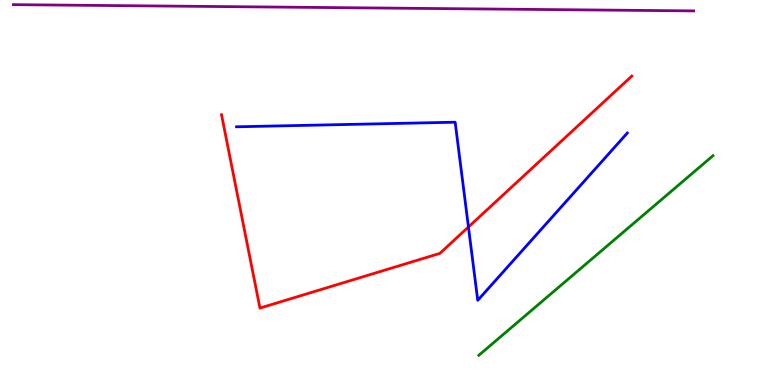[{'lines': ['blue', 'red'], 'intersections': [{'x': 6.04, 'y': 4.1}]}, {'lines': ['green', 'red'], 'intersections': []}, {'lines': ['purple', 'red'], 'intersections': []}, {'lines': ['blue', 'green'], 'intersections': []}, {'lines': ['blue', 'purple'], 'intersections': []}, {'lines': ['green', 'purple'], 'intersections': []}]